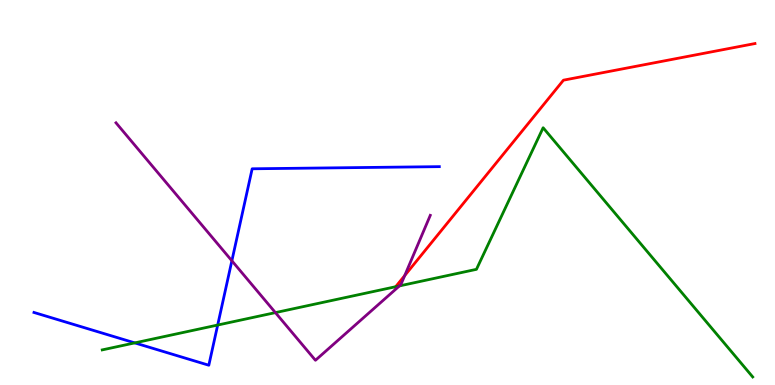[{'lines': ['blue', 'red'], 'intersections': []}, {'lines': ['green', 'red'], 'intersections': [{'x': 5.11, 'y': 2.55}]}, {'lines': ['purple', 'red'], 'intersections': [{'x': 5.22, 'y': 2.84}]}, {'lines': ['blue', 'green'], 'intersections': [{'x': 1.74, 'y': 1.09}, {'x': 2.81, 'y': 1.56}]}, {'lines': ['blue', 'purple'], 'intersections': [{'x': 2.99, 'y': 3.23}]}, {'lines': ['green', 'purple'], 'intersections': [{'x': 3.55, 'y': 1.88}, {'x': 5.15, 'y': 2.57}]}]